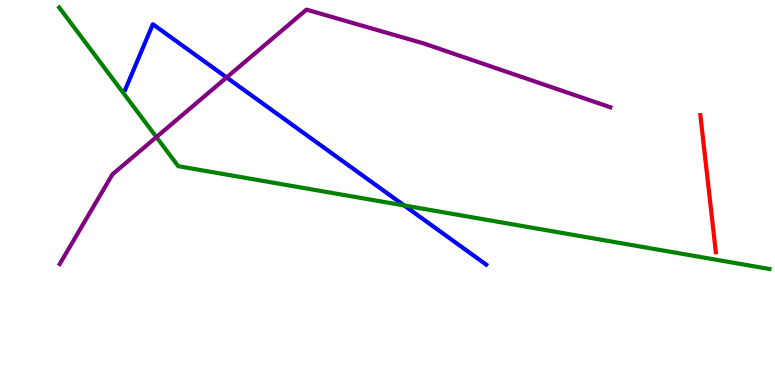[{'lines': ['blue', 'red'], 'intersections': []}, {'lines': ['green', 'red'], 'intersections': []}, {'lines': ['purple', 'red'], 'intersections': []}, {'lines': ['blue', 'green'], 'intersections': [{'x': 5.21, 'y': 4.66}]}, {'lines': ['blue', 'purple'], 'intersections': [{'x': 2.92, 'y': 7.99}]}, {'lines': ['green', 'purple'], 'intersections': [{'x': 2.02, 'y': 6.44}]}]